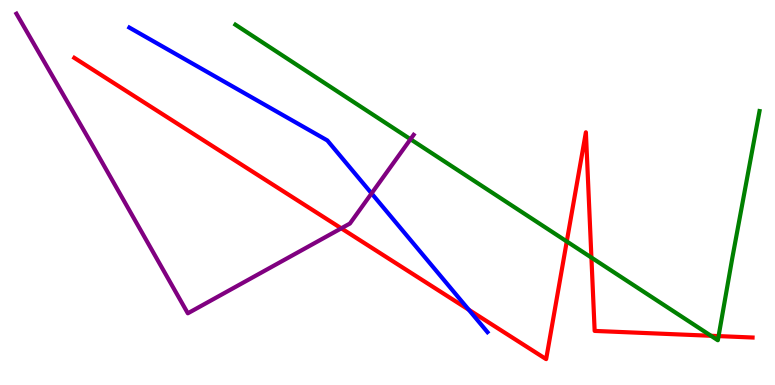[{'lines': ['blue', 'red'], 'intersections': [{'x': 6.05, 'y': 1.96}]}, {'lines': ['green', 'red'], 'intersections': [{'x': 7.31, 'y': 3.73}, {'x': 7.63, 'y': 3.31}, {'x': 9.17, 'y': 1.28}, {'x': 9.27, 'y': 1.27}]}, {'lines': ['purple', 'red'], 'intersections': [{'x': 4.4, 'y': 4.07}]}, {'lines': ['blue', 'green'], 'intersections': []}, {'lines': ['blue', 'purple'], 'intersections': [{'x': 4.79, 'y': 4.98}]}, {'lines': ['green', 'purple'], 'intersections': [{'x': 5.3, 'y': 6.38}]}]